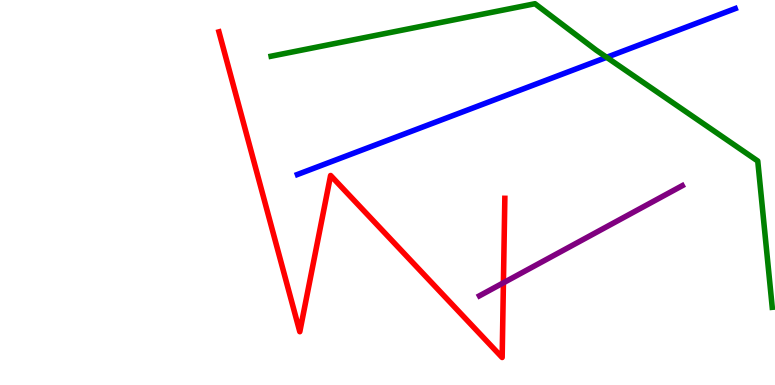[{'lines': ['blue', 'red'], 'intersections': []}, {'lines': ['green', 'red'], 'intersections': []}, {'lines': ['purple', 'red'], 'intersections': [{'x': 6.5, 'y': 2.65}]}, {'lines': ['blue', 'green'], 'intersections': [{'x': 7.83, 'y': 8.51}]}, {'lines': ['blue', 'purple'], 'intersections': []}, {'lines': ['green', 'purple'], 'intersections': []}]